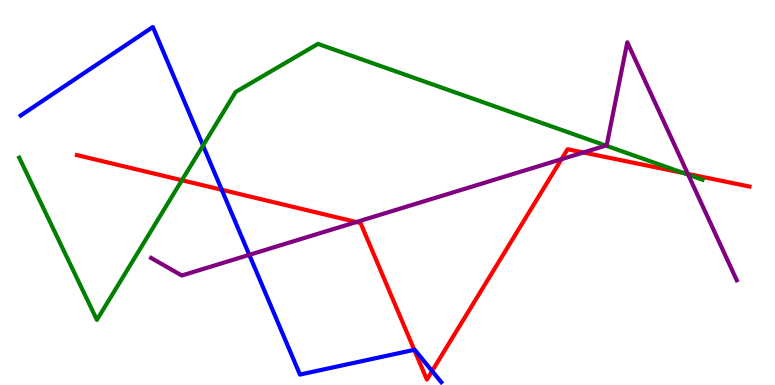[{'lines': ['blue', 'red'], 'intersections': [{'x': 2.86, 'y': 5.07}, {'x': 5.35, 'y': 0.913}, {'x': 5.58, 'y': 0.364}]}, {'lines': ['green', 'red'], 'intersections': [{'x': 2.35, 'y': 5.32}, {'x': 8.82, 'y': 5.51}]}, {'lines': ['purple', 'red'], 'intersections': [{'x': 4.6, 'y': 4.23}, {'x': 7.25, 'y': 5.87}, {'x': 7.53, 'y': 6.04}, {'x': 8.88, 'y': 5.48}]}, {'lines': ['blue', 'green'], 'intersections': [{'x': 2.62, 'y': 6.22}]}, {'lines': ['blue', 'purple'], 'intersections': [{'x': 3.22, 'y': 3.38}]}, {'lines': ['green', 'purple'], 'intersections': [{'x': 7.82, 'y': 6.22}, {'x': 8.88, 'y': 5.46}]}]